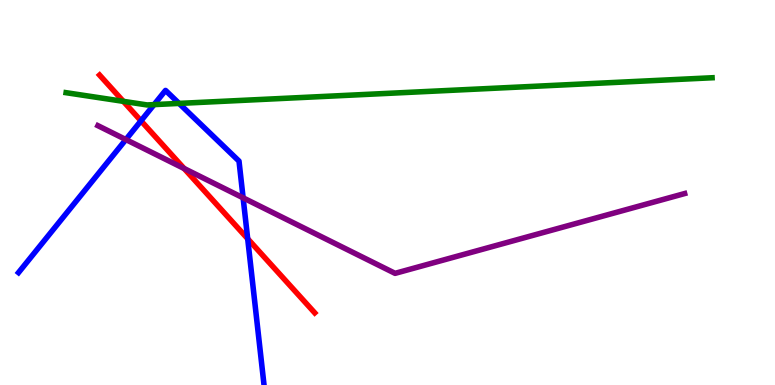[{'lines': ['blue', 'red'], 'intersections': [{'x': 1.82, 'y': 6.86}, {'x': 3.2, 'y': 3.8}]}, {'lines': ['green', 'red'], 'intersections': [{'x': 1.59, 'y': 7.37}]}, {'lines': ['purple', 'red'], 'intersections': [{'x': 2.38, 'y': 5.62}]}, {'lines': ['blue', 'green'], 'intersections': [{'x': 1.99, 'y': 7.28}, {'x': 2.31, 'y': 7.31}]}, {'lines': ['blue', 'purple'], 'intersections': [{'x': 1.62, 'y': 6.38}, {'x': 3.14, 'y': 4.86}]}, {'lines': ['green', 'purple'], 'intersections': []}]